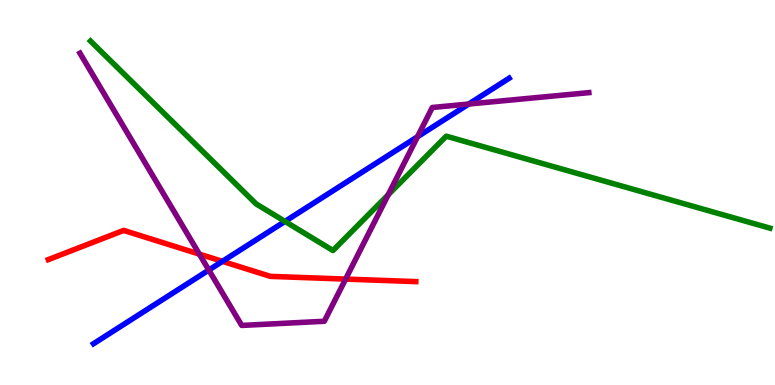[{'lines': ['blue', 'red'], 'intersections': [{'x': 2.87, 'y': 3.21}]}, {'lines': ['green', 'red'], 'intersections': []}, {'lines': ['purple', 'red'], 'intersections': [{'x': 2.57, 'y': 3.4}, {'x': 4.46, 'y': 2.75}]}, {'lines': ['blue', 'green'], 'intersections': [{'x': 3.68, 'y': 4.25}]}, {'lines': ['blue', 'purple'], 'intersections': [{'x': 2.69, 'y': 2.99}, {'x': 5.39, 'y': 6.45}, {'x': 6.05, 'y': 7.3}]}, {'lines': ['green', 'purple'], 'intersections': [{'x': 5.01, 'y': 4.94}]}]